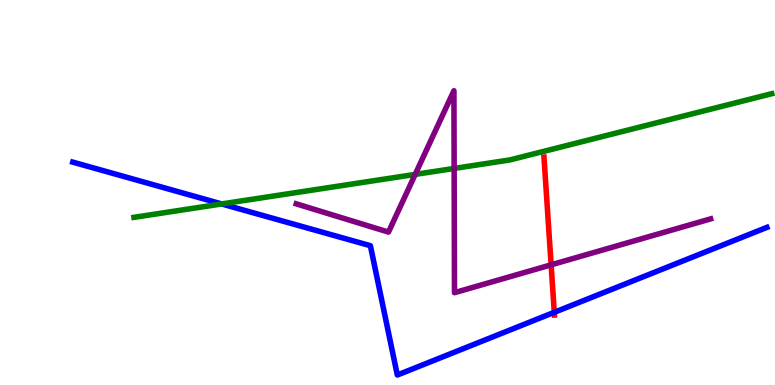[{'lines': ['blue', 'red'], 'intersections': [{'x': 7.15, 'y': 1.89}]}, {'lines': ['green', 'red'], 'intersections': []}, {'lines': ['purple', 'red'], 'intersections': [{'x': 7.11, 'y': 3.12}]}, {'lines': ['blue', 'green'], 'intersections': [{'x': 2.86, 'y': 4.7}]}, {'lines': ['blue', 'purple'], 'intersections': []}, {'lines': ['green', 'purple'], 'intersections': [{'x': 5.36, 'y': 5.47}, {'x': 5.86, 'y': 5.62}]}]